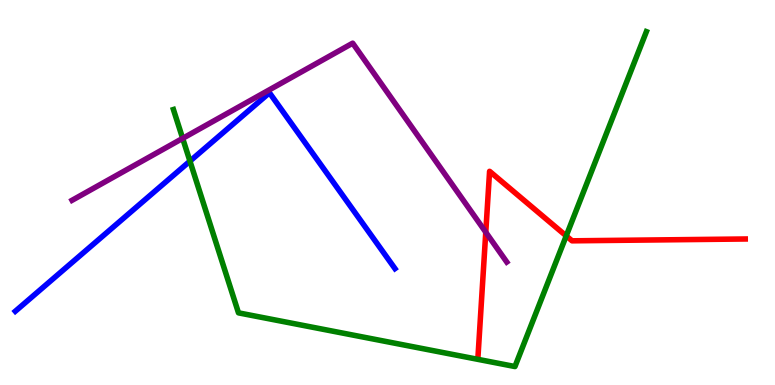[{'lines': ['blue', 'red'], 'intersections': []}, {'lines': ['green', 'red'], 'intersections': [{'x': 7.31, 'y': 3.87}]}, {'lines': ['purple', 'red'], 'intersections': [{'x': 6.27, 'y': 3.97}]}, {'lines': ['blue', 'green'], 'intersections': [{'x': 2.45, 'y': 5.81}]}, {'lines': ['blue', 'purple'], 'intersections': []}, {'lines': ['green', 'purple'], 'intersections': [{'x': 2.36, 'y': 6.41}]}]